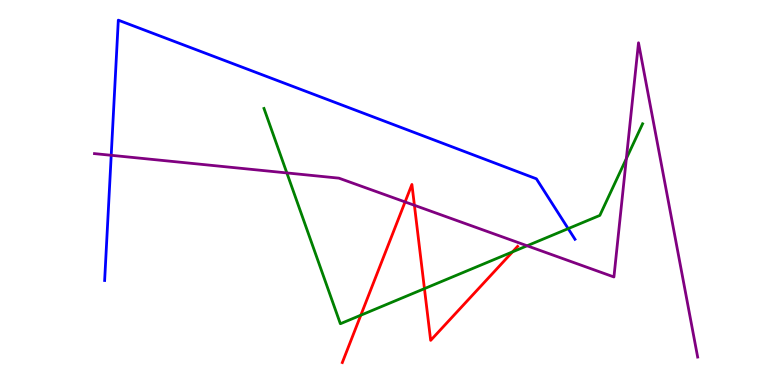[{'lines': ['blue', 'red'], 'intersections': []}, {'lines': ['green', 'red'], 'intersections': [{'x': 4.66, 'y': 1.81}, {'x': 5.48, 'y': 2.5}, {'x': 6.61, 'y': 3.46}]}, {'lines': ['purple', 'red'], 'intersections': [{'x': 5.23, 'y': 4.76}, {'x': 5.35, 'y': 4.67}]}, {'lines': ['blue', 'green'], 'intersections': [{'x': 7.33, 'y': 4.06}]}, {'lines': ['blue', 'purple'], 'intersections': [{'x': 1.44, 'y': 5.97}]}, {'lines': ['green', 'purple'], 'intersections': [{'x': 3.7, 'y': 5.51}, {'x': 6.8, 'y': 3.62}, {'x': 8.08, 'y': 5.88}]}]